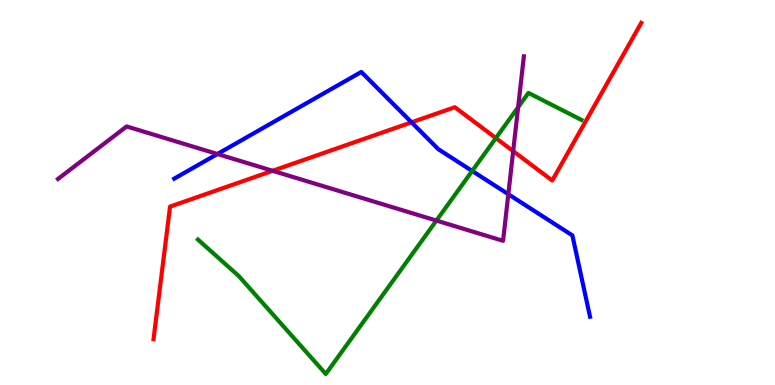[{'lines': ['blue', 'red'], 'intersections': [{'x': 5.31, 'y': 6.82}]}, {'lines': ['green', 'red'], 'intersections': [{'x': 6.4, 'y': 6.41}]}, {'lines': ['purple', 'red'], 'intersections': [{'x': 3.52, 'y': 5.56}, {'x': 6.62, 'y': 6.07}]}, {'lines': ['blue', 'green'], 'intersections': [{'x': 6.09, 'y': 5.56}]}, {'lines': ['blue', 'purple'], 'intersections': [{'x': 2.81, 'y': 6.0}, {'x': 6.56, 'y': 4.96}]}, {'lines': ['green', 'purple'], 'intersections': [{'x': 5.63, 'y': 4.27}, {'x': 6.69, 'y': 7.21}]}]